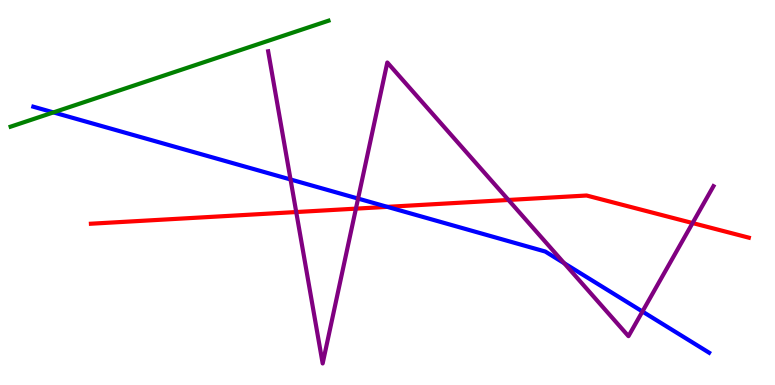[{'lines': ['blue', 'red'], 'intersections': [{'x': 5.0, 'y': 4.63}]}, {'lines': ['green', 'red'], 'intersections': []}, {'lines': ['purple', 'red'], 'intersections': [{'x': 3.82, 'y': 4.49}, {'x': 4.59, 'y': 4.58}, {'x': 6.56, 'y': 4.81}, {'x': 8.94, 'y': 4.21}]}, {'lines': ['blue', 'green'], 'intersections': [{'x': 0.689, 'y': 7.08}]}, {'lines': ['blue', 'purple'], 'intersections': [{'x': 3.75, 'y': 5.34}, {'x': 4.62, 'y': 4.84}, {'x': 7.28, 'y': 3.16}, {'x': 8.29, 'y': 1.91}]}, {'lines': ['green', 'purple'], 'intersections': []}]